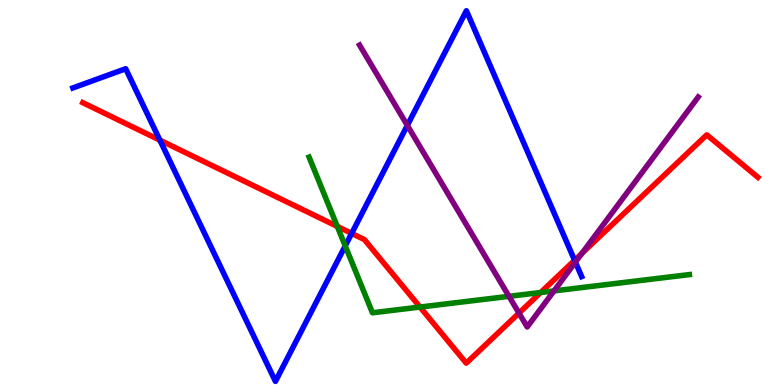[{'lines': ['blue', 'red'], 'intersections': [{'x': 2.06, 'y': 6.36}, {'x': 4.54, 'y': 3.94}, {'x': 7.41, 'y': 3.24}]}, {'lines': ['green', 'red'], 'intersections': [{'x': 4.35, 'y': 4.12}, {'x': 5.42, 'y': 2.02}, {'x': 6.98, 'y': 2.4}]}, {'lines': ['purple', 'red'], 'intersections': [{'x': 6.7, 'y': 1.87}, {'x': 7.51, 'y': 3.42}]}, {'lines': ['blue', 'green'], 'intersections': [{'x': 4.45, 'y': 3.61}]}, {'lines': ['blue', 'purple'], 'intersections': [{'x': 5.26, 'y': 6.74}, {'x': 7.42, 'y': 3.19}]}, {'lines': ['green', 'purple'], 'intersections': [{'x': 6.57, 'y': 2.3}, {'x': 7.15, 'y': 2.44}]}]